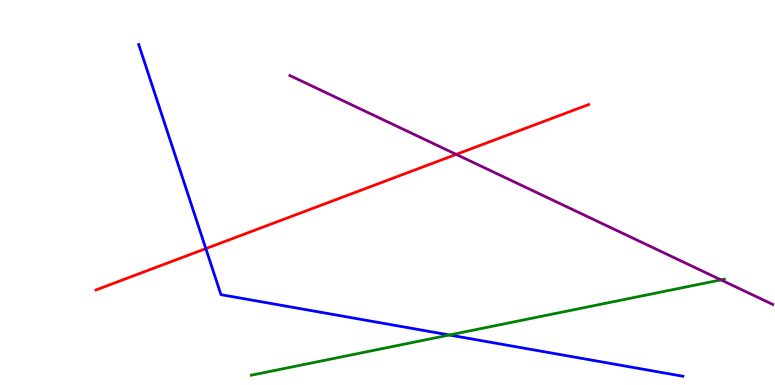[{'lines': ['blue', 'red'], 'intersections': [{'x': 2.66, 'y': 3.54}]}, {'lines': ['green', 'red'], 'intersections': []}, {'lines': ['purple', 'red'], 'intersections': [{'x': 5.89, 'y': 5.99}]}, {'lines': ['blue', 'green'], 'intersections': [{'x': 5.8, 'y': 1.3}]}, {'lines': ['blue', 'purple'], 'intersections': []}, {'lines': ['green', 'purple'], 'intersections': [{'x': 9.3, 'y': 2.73}]}]